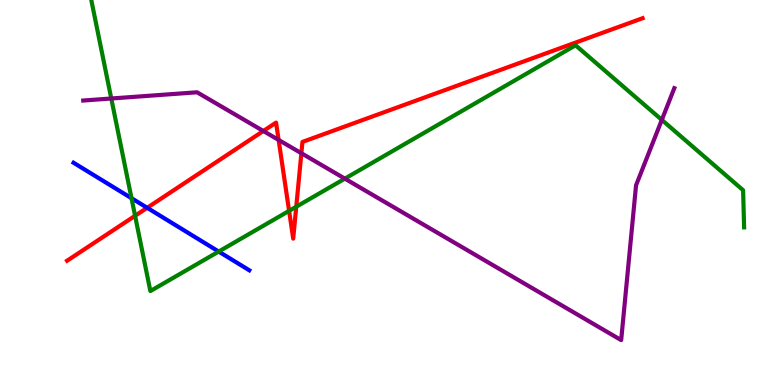[{'lines': ['blue', 'red'], 'intersections': [{'x': 1.9, 'y': 4.6}]}, {'lines': ['green', 'red'], 'intersections': [{'x': 1.74, 'y': 4.4}, {'x': 3.73, 'y': 4.52}, {'x': 3.82, 'y': 4.63}]}, {'lines': ['purple', 'red'], 'intersections': [{'x': 3.4, 'y': 6.6}, {'x': 3.6, 'y': 6.37}, {'x': 3.89, 'y': 6.02}]}, {'lines': ['blue', 'green'], 'intersections': [{'x': 1.7, 'y': 4.85}, {'x': 2.82, 'y': 3.47}]}, {'lines': ['blue', 'purple'], 'intersections': []}, {'lines': ['green', 'purple'], 'intersections': [{'x': 1.44, 'y': 7.44}, {'x': 4.45, 'y': 5.36}, {'x': 8.54, 'y': 6.89}]}]